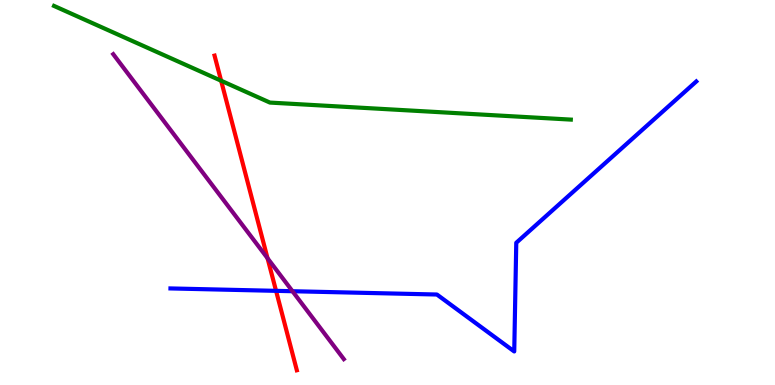[{'lines': ['blue', 'red'], 'intersections': [{'x': 3.56, 'y': 2.45}]}, {'lines': ['green', 'red'], 'intersections': [{'x': 2.85, 'y': 7.9}]}, {'lines': ['purple', 'red'], 'intersections': [{'x': 3.45, 'y': 3.29}]}, {'lines': ['blue', 'green'], 'intersections': []}, {'lines': ['blue', 'purple'], 'intersections': [{'x': 3.77, 'y': 2.44}]}, {'lines': ['green', 'purple'], 'intersections': []}]